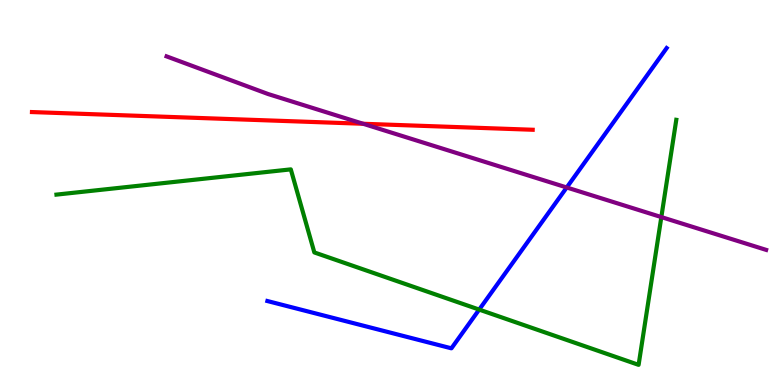[{'lines': ['blue', 'red'], 'intersections': []}, {'lines': ['green', 'red'], 'intersections': []}, {'lines': ['purple', 'red'], 'intersections': [{'x': 4.69, 'y': 6.79}]}, {'lines': ['blue', 'green'], 'intersections': [{'x': 6.18, 'y': 1.96}]}, {'lines': ['blue', 'purple'], 'intersections': [{'x': 7.31, 'y': 5.13}]}, {'lines': ['green', 'purple'], 'intersections': [{'x': 8.53, 'y': 4.36}]}]